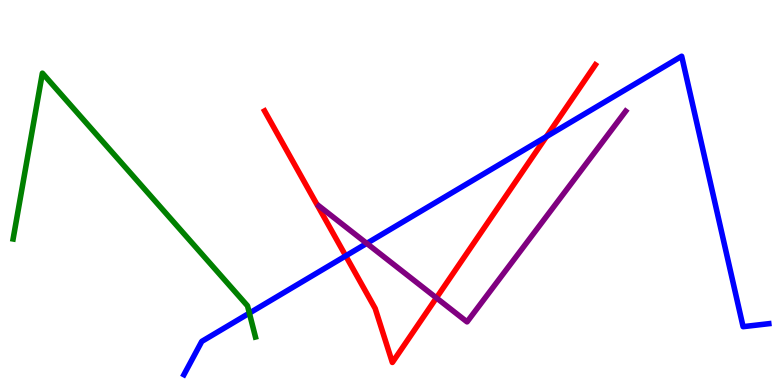[{'lines': ['blue', 'red'], 'intersections': [{'x': 4.46, 'y': 3.35}, {'x': 7.05, 'y': 6.45}]}, {'lines': ['green', 'red'], 'intersections': []}, {'lines': ['purple', 'red'], 'intersections': [{'x': 5.63, 'y': 2.26}]}, {'lines': ['blue', 'green'], 'intersections': [{'x': 3.22, 'y': 1.87}]}, {'lines': ['blue', 'purple'], 'intersections': [{'x': 4.73, 'y': 3.68}]}, {'lines': ['green', 'purple'], 'intersections': []}]